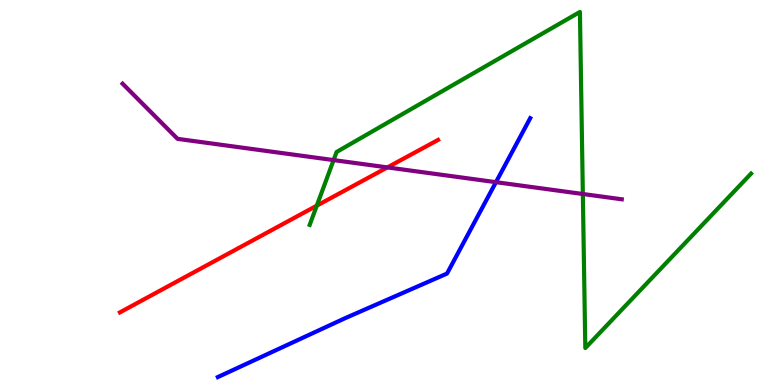[{'lines': ['blue', 'red'], 'intersections': []}, {'lines': ['green', 'red'], 'intersections': [{'x': 4.09, 'y': 4.66}]}, {'lines': ['purple', 'red'], 'intersections': [{'x': 5.0, 'y': 5.65}]}, {'lines': ['blue', 'green'], 'intersections': []}, {'lines': ['blue', 'purple'], 'intersections': [{'x': 6.4, 'y': 5.27}]}, {'lines': ['green', 'purple'], 'intersections': [{'x': 4.3, 'y': 5.84}, {'x': 7.52, 'y': 4.96}]}]